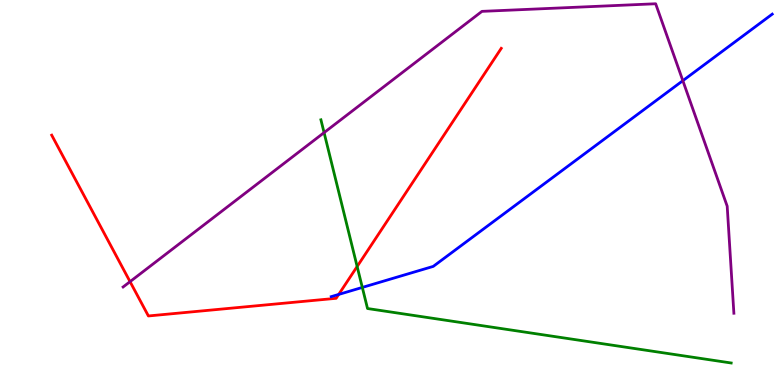[{'lines': ['blue', 'red'], 'intersections': [{'x': 4.37, 'y': 2.35}]}, {'lines': ['green', 'red'], 'intersections': [{'x': 4.61, 'y': 3.08}]}, {'lines': ['purple', 'red'], 'intersections': [{'x': 1.68, 'y': 2.68}]}, {'lines': ['blue', 'green'], 'intersections': [{'x': 4.68, 'y': 2.53}]}, {'lines': ['blue', 'purple'], 'intersections': [{'x': 8.81, 'y': 7.9}]}, {'lines': ['green', 'purple'], 'intersections': [{'x': 4.18, 'y': 6.56}]}]